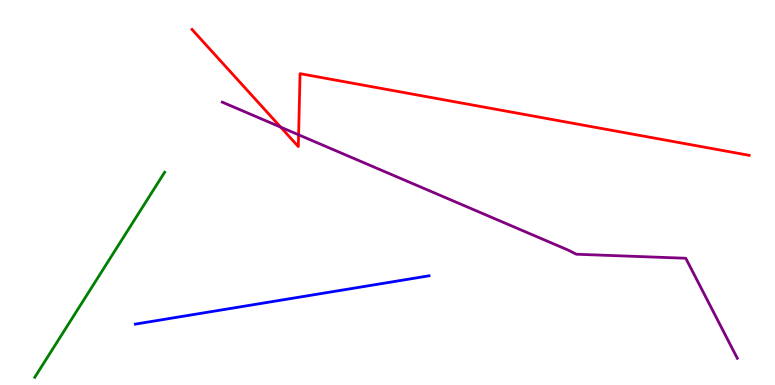[{'lines': ['blue', 'red'], 'intersections': []}, {'lines': ['green', 'red'], 'intersections': []}, {'lines': ['purple', 'red'], 'intersections': [{'x': 3.62, 'y': 6.7}, {'x': 3.85, 'y': 6.5}]}, {'lines': ['blue', 'green'], 'intersections': []}, {'lines': ['blue', 'purple'], 'intersections': []}, {'lines': ['green', 'purple'], 'intersections': []}]